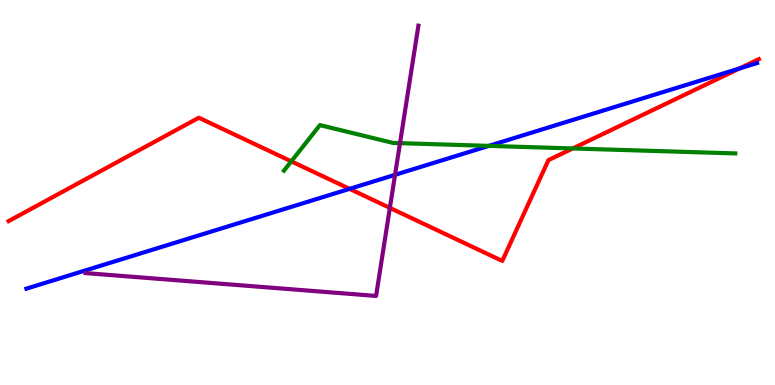[{'lines': ['blue', 'red'], 'intersections': [{'x': 4.51, 'y': 5.09}, {'x': 9.54, 'y': 8.22}]}, {'lines': ['green', 'red'], 'intersections': [{'x': 3.76, 'y': 5.81}, {'x': 7.39, 'y': 6.14}]}, {'lines': ['purple', 'red'], 'intersections': [{'x': 5.03, 'y': 4.6}]}, {'lines': ['blue', 'green'], 'intersections': [{'x': 6.31, 'y': 6.21}]}, {'lines': ['blue', 'purple'], 'intersections': [{'x': 5.1, 'y': 5.46}]}, {'lines': ['green', 'purple'], 'intersections': [{'x': 5.16, 'y': 6.28}]}]